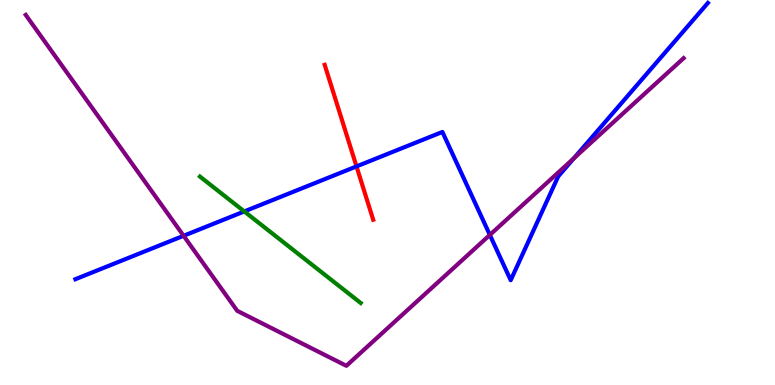[{'lines': ['blue', 'red'], 'intersections': [{'x': 4.6, 'y': 5.68}]}, {'lines': ['green', 'red'], 'intersections': []}, {'lines': ['purple', 'red'], 'intersections': []}, {'lines': ['blue', 'green'], 'intersections': [{'x': 3.15, 'y': 4.51}]}, {'lines': ['blue', 'purple'], 'intersections': [{'x': 2.37, 'y': 3.88}, {'x': 6.32, 'y': 3.9}, {'x': 7.4, 'y': 5.89}]}, {'lines': ['green', 'purple'], 'intersections': []}]